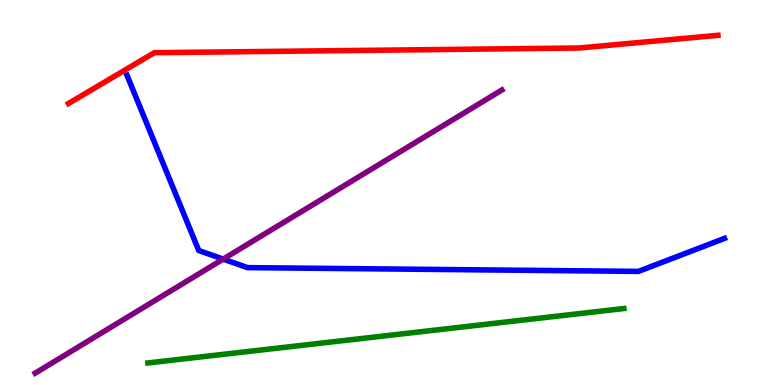[{'lines': ['blue', 'red'], 'intersections': []}, {'lines': ['green', 'red'], 'intersections': []}, {'lines': ['purple', 'red'], 'intersections': []}, {'lines': ['blue', 'green'], 'intersections': []}, {'lines': ['blue', 'purple'], 'intersections': [{'x': 2.88, 'y': 3.27}]}, {'lines': ['green', 'purple'], 'intersections': []}]